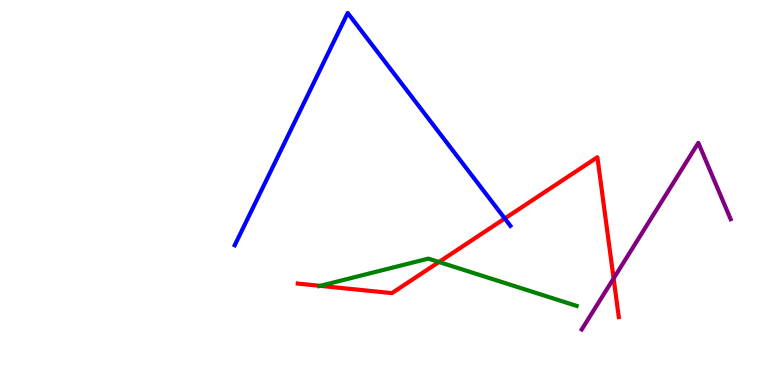[{'lines': ['blue', 'red'], 'intersections': [{'x': 6.51, 'y': 4.32}]}, {'lines': ['green', 'red'], 'intersections': [{'x': 4.13, 'y': 2.58}, {'x': 5.66, 'y': 3.19}]}, {'lines': ['purple', 'red'], 'intersections': [{'x': 7.92, 'y': 2.77}]}, {'lines': ['blue', 'green'], 'intersections': []}, {'lines': ['blue', 'purple'], 'intersections': []}, {'lines': ['green', 'purple'], 'intersections': []}]